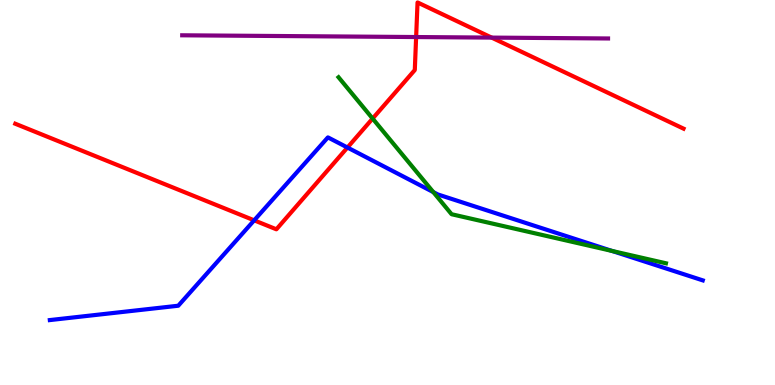[{'lines': ['blue', 'red'], 'intersections': [{'x': 3.28, 'y': 4.28}, {'x': 4.48, 'y': 6.17}]}, {'lines': ['green', 'red'], 'intersections': [{'x': 4.81, 'y': 6.92}]}, {'lines': ['purple', 'red'], 'intersections': [{'x': 5.37, 'y': 9.04}, {'x': 6.34, 'y': 9.02}]}, {'lines': ['blue', 'green'], 'intersections': [{'x': 5.59, 'y': 5.01}, {'x': 7.9, 'y': 3.48}]}, {'lines': ['blue', 'purple'], 'intersections': []}, {'lines': ['green', 'purple'], 'intersections': []}]